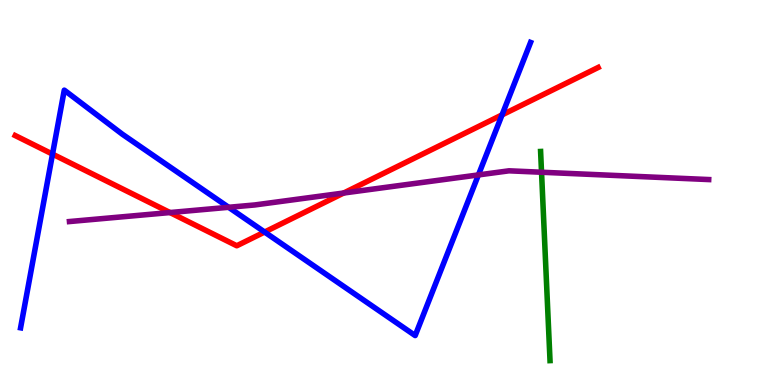[{'lines': ['blue', 'red'], 'intersections': [{'x': 0.678, 'y': 6.0}, {'x': 3.41, 'y': 3.97}, {'x': 6.48, 'y': 7.02}]}, {'lines': ['green', 'red'], 'intersections': []}, {'lines': ['purple', 'red'], 'intersections': [{'x': 2.19, 'y': 4.48}, {'x': 4.43, 'y': 4.99}]}, {'lines': ['blue', 'green'], 'intersections': []}, {'lines': ['blue', 'purple'], 'intersections': [{'x': 2.95, 'y': 4.62}, {'x': 6.17, 'y': 5.46}]}, {'lines': ['green', 'purple'], 'intersections': [{'x': 6.99, 'y': 5.53}]}]